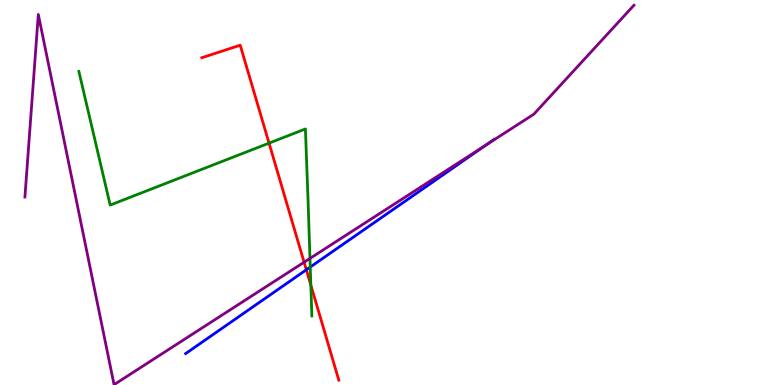[{'lines': ['blue', 'red'], 'intersections': [{'x': 3.95, 'y': 2.99}]}, {'lines': ['green', 'red'], 'intersections': [{'x': 3.47, 'y': 6.28}, {'x': 4.01, 'y': 2.59}]}, {'lines': ['purple', 'red'], 'intersections': [{'x': 3.92, 'y': 3.19}]}, {'lines': ['blue', 'green'], 'intersections': [{'x': 4.0, 'y': 3.06}]}, {'lines': ['blue', 'purple'], 'intersections': [{'x': 6.27, 'y': 6.24}]}, {'lines': ['green', 'purple'], 'intersections': [{'x': 4.0, 'y': 3.29}]}]